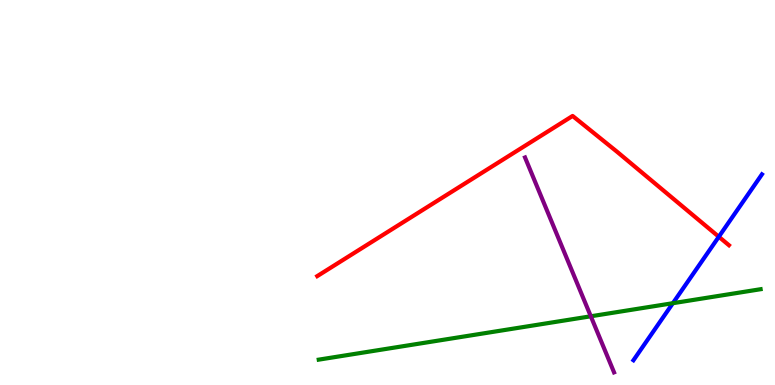[{'lines': ['blue', 'red'], 'intersections': [{'x': 9.27, 'y': 3.85}]}, {'lines': ['green', 'red'], 'intersections': []}, {'lines': ['purple', 'red'], 'intersections': []}, {'lines': ['blue', 'green'], 'intersections': [{'x': 8.68, 'y': 2.12}]}, {'lines': ['blue', 'purple'], 'intersections': []}, {'lines': ['green', 'purple'], 'intersections': [{'x': 7.62, 'y': 1.78}]}]